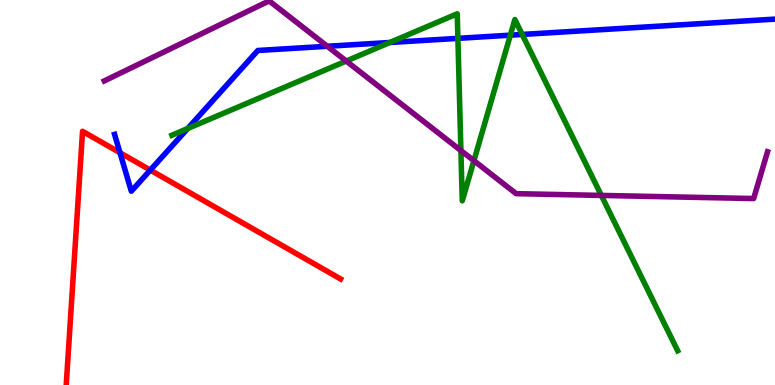[{'lines': ['blue', 'red'], 'intersections': [{'x': 1.55, 'y': 6.03}, {'x': 1.94, 'y': 5.58}]}, {'lines': ['green', 'red'], 'intersections': []}, {'lines': ['purple', 'red'], 'intersections': []}, {'lines': ['blue', 'green'], 'intersections': [{'x': 2.42, 'y': 6.66}, {'x': 5.03, 'y': 8.9}, {'x': 5.91, 'y': 9.0}, {'x': 6.59, 'y': 9.09}, {'x': 6.74, 'y': 9.11}]}, {'lines': ['blue', 'purple'], 'intersections': [{'x': 4.22, 'y': 8.8}]}, {'lines': ['green', 'purple'], 'intersections': [{'x': 4.47, 'y': 8.41}, {'x': 5.95, 'y': 6.09}, {'x': 6.11, 'y': 5.83}, {'x': 7.76, 'y': 4.92}]}]